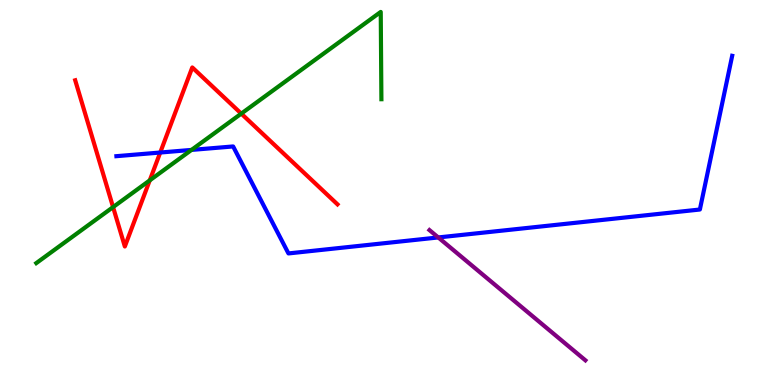[{'lines': ['blue', 'red'], 'intersections': [{'x': 2.07, 'y': 6.04}]}, {'lines': ['green', 'red'], 'intersections': [{'x': 1.46, 'y': 4.62}, {'x': 1.93, 'y': 5.32}, {'x': 3.11, 'y': 7.05}]}, {'lines': ['purple', 'red'], 'intersections': []}, {'lines': ['blue', 'green'], 'intersections': [{'x': 2.47, 'y': 6.11}]}, {'lines': ['blue', 'purple'], 'intersections': [{'x': 5.65, 'y': 3.83}]}, {'lines': ['green', 'purple'], 'intersections': []}]